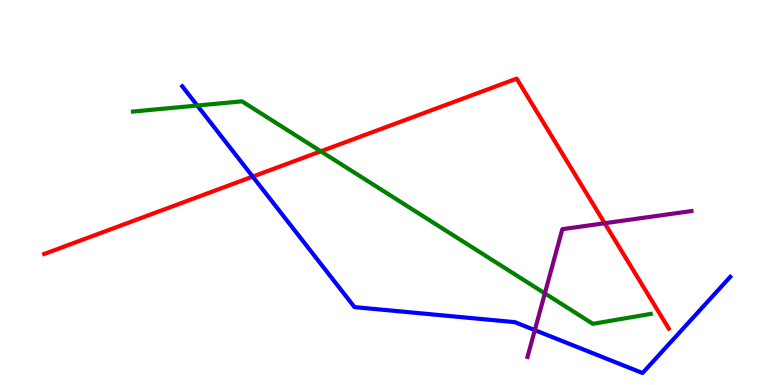[{'lines': ['blue', 'red'], 'intersections': [{'x': 3.26, 'y': 5.41}]}, {'lines': ['green', 'red'], 'intersections': [{'x': 4.14, 'y': 6.07}]}, {'lines': ['purple', 'red'], 'intersections': [{'x': 7.8, 'y': 4.2}]}, {'lines': ['blue', 'green'], 'intersections': [{'x': 2.55, 'y': 7.26}]}, {'lines': ['blue', 'purple'], 'intersections': [{'x': 6.9, 'y': 1.43}]}, {'lines': ['green', 'purple'], 'intersections': [{'x': 7.03, 'y': 2.38}]}]